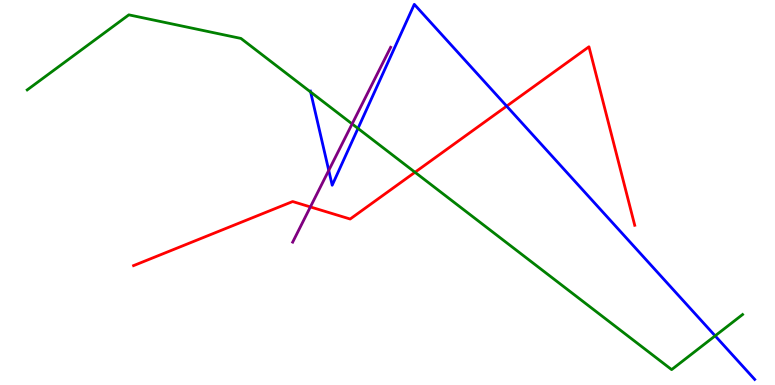[{'lines': ['blue', 'red'], 'intersections': [{'x': 6.54, 'y': 7.24}]}, {'lines': ['green', 'red'], 'intersections': [{'x': 5.35, 'y': 5.53}]}, {'lines': ['purple', 'red'], 'intersections': [{'x': 4.0, 'y': 4.63}]}, {'lines': ['blue', 'green'], 'intersections': [{'x': 4.01, 'y': 7.61}, {'x': 4.62, 'y': 6.66}, {'x': 9.23, 'y': 1.28}]}, {'lines': ['blue', 'purple'], 'intersections': [{'x': 4.24, 'y': 5.57}]}, {'lines': ['green', 'purple'], 'intersections': [{'x': 4.54, 'y': 6.78}]}]